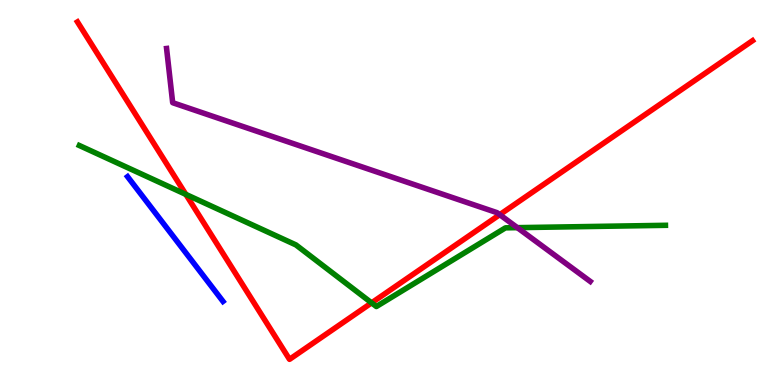[{'lines': ['blue', 'red'], 'intersections': []}, {'lines': ['green', 'red'], 'intersections': [{'x': 2.4, 'y': 4.95}, {'x': 4.79, 'y': 2.13}]}, {'lines': ['purple', 'red'], 'intersections': [{'x': 6.45, 'y': 4.42}]}, {'lines': ['blue', 'green'], 'intersections': []}, {'lines': ['blue', 'purple'], 'intersections': []}, {'lines': ['green', 'purple'], 'intersections': [{'x': 6.68, 'y': 4.09}]}]